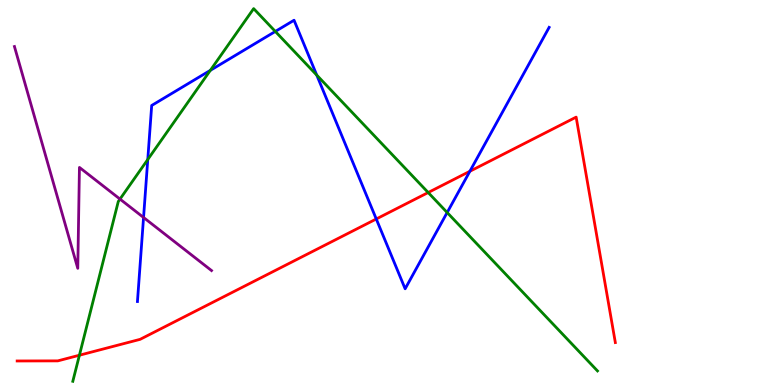[{'lines': ['blue', 'red'], 'intersections': [{'x': 4.86, 'y': 4.31}, {'x': 6.06, 'y': 5.55}]}, {'lines': ['green', 'red'], 'intersections': [{'x': 1.02, 'y': 0.773}, {'x': 5.52, 'y': 5.0}]}, {'lines': ['purple', 'red'], 'intersections': []}, {'lines': ['blue', 'green'], 'intersections': [{'x': 1.91, 'y': 5.86}, {'x': 2.71, 'y': 8.17}, {'x': 3.55, 'y': 9.18}, {'x': 4.09, 'y': 8.05}, {'x': 5.77, 'y': 4.48}]}, {'lines': ['blue', 'purple'], 'intersections': [{'x': 1.85, 'y': 4.35}]}, {'lines': ['green', 'purple'], 'intersections': [{'x': 1.55, 'y': 4.83}]}]